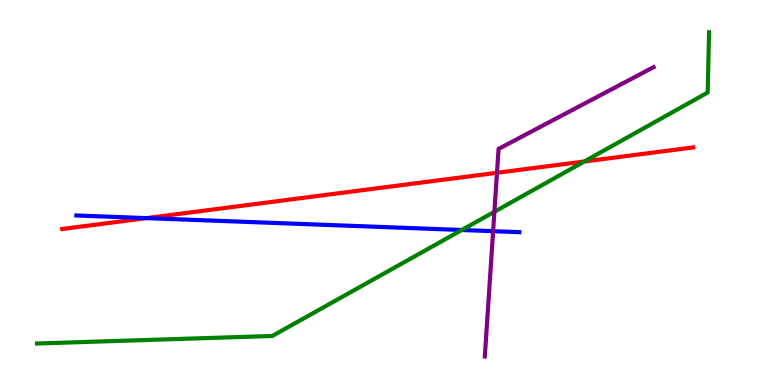[{'lines': ['blue', 'red'], 'intersections': [{'x': 1.89, 'y': 4.33}]}, {'lines': ['green', 'red'], 'intersections': [{'x': 7.54, 'y': 5.81}]}, {'lines': ['purple', 'red'], 'intersections': [{'x': 6.41, 'y': 5.51}]}, {'lines': ['blue', 'green'], 'intersections': [{'x': 5.96, 'y': 4.03}]}, {'lines': ['blue', 'purple'], 'intersections': [{'x': 6.36, 'y': 4.0}]}, {'lines': ['green', 'purple'], 'intersections': [{'x': 6.38, 'y': 4.5}]}]